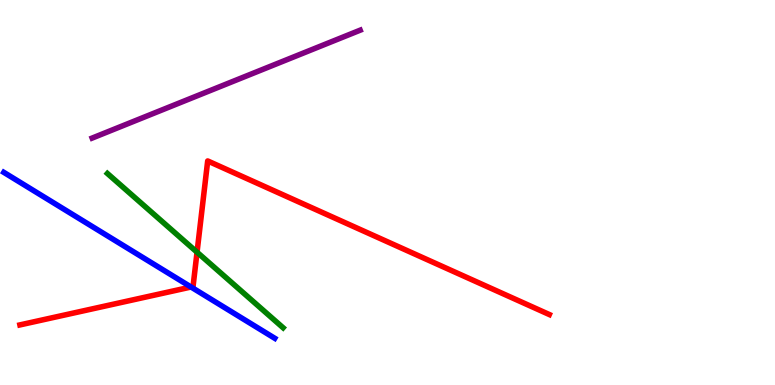[{'lines': ['blue', 'red'], 'intersections': [{'x': 2.47, 'y': 2.55}]}, {'lines': ['green', 'red'], 'intersections': [{'x': 2.54, 'y': 3.45}]}, {'lines': ['purple', 'red'], 'intersections': []}, {'lines': ['blue', 'green'], 'intersections': []}, {'lines': ['blue', 'purple'], 'intersections': []}, {'lines': ['green', 'purple'], 'intersections': []}]